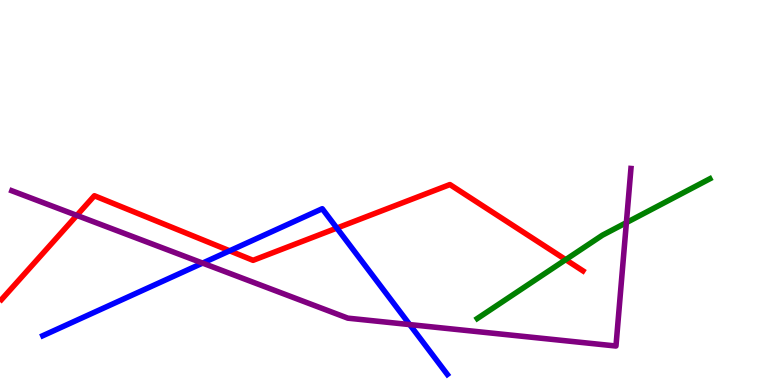[{'lines': ['blue', 'red'], 'intersections': [{'x': 2.96, 'y': 3.49}, {'x': 4.35, 'y': 4.08}]}, {'lines': ['green', 'red'], 'intersections': [{'x': 7.3, 'y': 3.26}]}, {'lines': ['purple', 'red'], 'intersections': [{'x': 0.991, 'y': 4.41}]}, {'lines': ['blue', 'green'], 'intersections': []}, {'lines': ['blue', 'purple'], 'intersections': [{'x': 2.61, 'y': 3.17}, {'x': 5.29, 'y': 1.57}]}, {'lines': ['green', 'purple'], 'intersections': [{'x': 8.08, 'y': 4.22}]}]